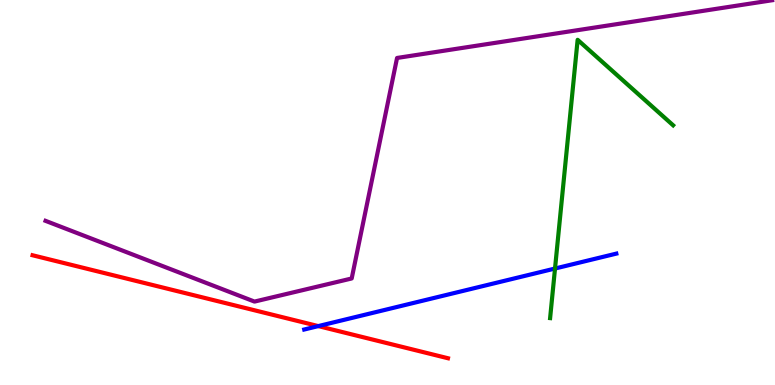[{'lines': ['blue', 'red'], 'intersections': [{'x': 4.11, 'y': 1.53}]}, {'lines': ['green', 'red'], 'intersections': []}, {'lines': ['purple', 'red'], 'intersections': []}, {'lines': ['blue', 'green'], 'intersections': [{'x': 7.16, 'y': 3.03}]}, {'lines': ['blue', 'purple'], 'intersections': []}, {'lines': ['green', 'purple'], 'intersections': []}]